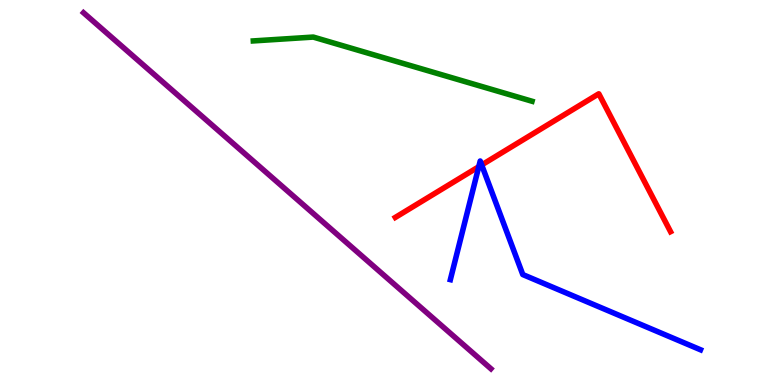[{'lines': ['blue', 'red'], 'intersections': [{'x': 6.18, 'y': 5.67}, {'x': 6.22, 'y': 5.72}]}, {'lines': ['green', 'red'], 'intersections': []}, {'lines': ['purple', 'red'], 'intersections': []}, {'lines': ['blue', 'green'], 'intersections': []}, {'lines': ['blue', 'purple'], 'intersections': []}, {'lines': ['green', 'purple'], 'intersections': []}]